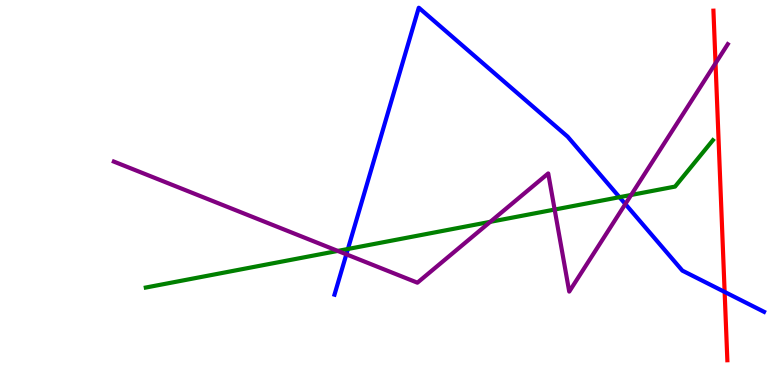[{'lines': ['blue', 'red'], 'intersections': [{'x': 9.35, 'y': 2.42}]}, {'lines': ['green', 'red'], 'intersections': []}, {'lines': ['purple', 'red'], 'intersections': [{'x': 9.23, 'y': 8.36}]}, {'lines': ['blue', 'green'], 'intersections': [{'x': 4.49, 'y': 3.53}, {'x': 7.99, 'y': 4.88}]}, {'lines': ['blue', 'purple'], 'intersections': [{'x': 4.47, 'y': 3.39}, {'x': 8.07, 'y': 4.7}]}, {'lines': ['green', 'purple'], 'intersections': [{'x': 4.36, 'y': 3.48}, {'x': 6.33, 'y': 4.24}, {'x': 7.16, 'y': 4.56}, {'x': 8.14, 'y': 4.94}]}]